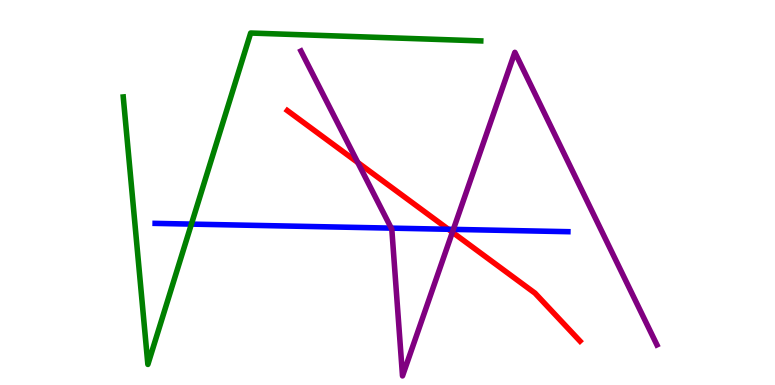[{'lines': ['blue', 'red'], 'intersections': [{'x': 5.79, 'y': 4.04}]}, {'lines': ['green', 'red'], 'intersections': []}, {'lines': ['purple', 'red'], 'intersections': [{'x': 4.62, 'y': 5.78}, {'x': 5.84, 'y': 3.97}]}, {'lines': ['blue', 'green'], 'intersections': [{'x': 2.47, 'y': 4.18}]}, {'lines': ['blue', 'purple'], 'intersections': [{'x': 5.05, 'y': 4.07}, {'x': 5.85, 'y': 4.04}]}, {'lines': ['green', 'purple'], 'intersections': []}]